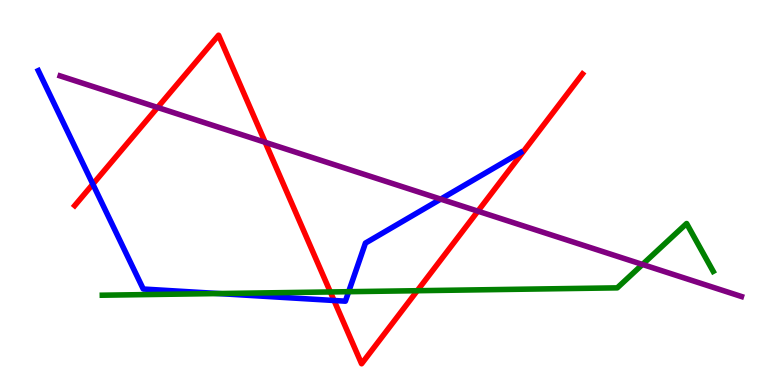[{'lines': ['blue', 'red'], 'intersections': [{'x': 1.2, 'y': 5.22}, {'x': 4.31, 'y': 2.19}]}, {'lines': ['green', 'red'], 'intersections': [{'x': 4.26, 'y': 2.42}, {'x': 5.38, 'y': 2.45}]}, {'lines': ['purple', 'red'], 'intersections': [{'x': 2.03, 'y': 7.21}, {'x': 3.42, 'y': 6.3}, {'x': 6.17, 'y': 4.52}]}, {'lines': ['blue', 'green'], 'intersections': [{'x': 2.82, 'y': 2.38}, {'x': 4.5, 'y': 2.42}]}, {'lines': ['blue', 'purple'], 'intersections': [{'x': 5.69, 'y': 4.83}]}, {'lines': ['green', 'purple'], 'intersections': [{'x': 8.29, 'y': 3.13}]}]